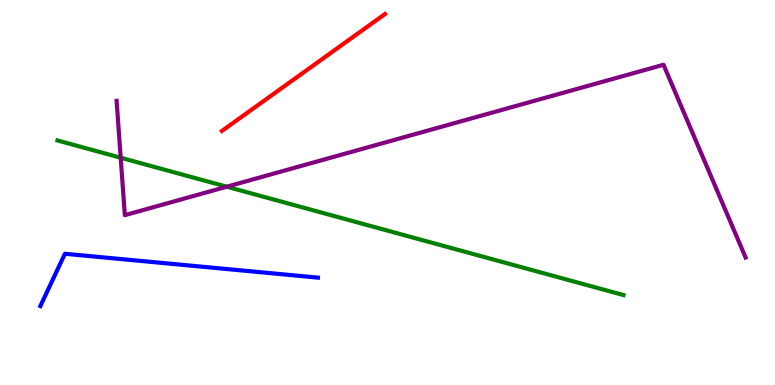[{'lines': ['blue', 'red'], 'intersections': []}, {'lines': ['green', 'red'], 'intersections': []}, {'lines': ['purple', 'red'], 'intersections': []}, {'lines': ['blue', 'green'], 'intersections': []}, {'lines': ['blue', 'purple'], 'intersections': []}, {'lines': ['green', 'purple'], 'intersections': [{'x': 1.56, 'y': 5.9}, {'x': 2.93, 'y': 5.15}]}]